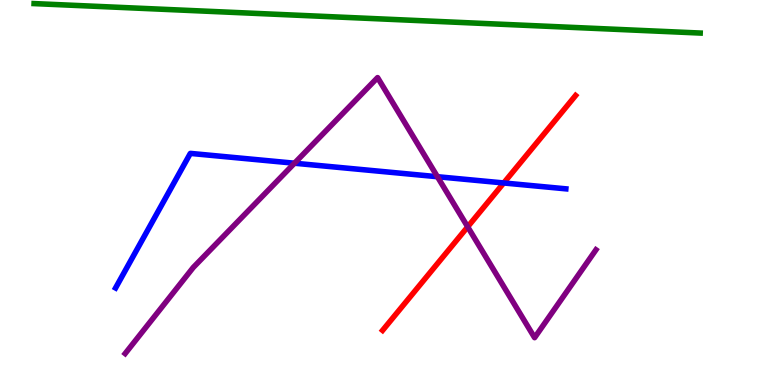[{'lines': ['blue', 'red'], 'intersections': [{'x': 6.5, 'y': 5.25}]}, {'lines': ['green', 'red'], 'intersections': []}, {'lines': ['purple', 'red'], 'intersections': [{'x': 6.03, 'y': 4.11}]}, {'lines': ['blue', 'green'], 'intersections': []}, {'lines': ['blue', 'purple'], 'intersections': [{'x': 3.8, 'y': 5.76}, {'x': 5.64, 'y': 5.41}]}, {'lines': ['green', 'purple'], 'intersections': []}]